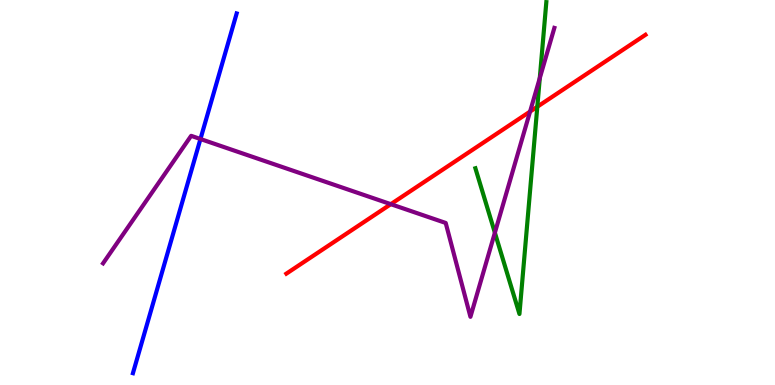[{'lines': ['blue', 'red'], 'intersections': []}, {'lines': ['green', 'red'], 'intersections': [{'x': 6.93, 'y': 7.23}]}, {'lines': ['purple', 'red'], 'intersections': [{'x': 5.04, 'y': 4.7}, {'x': 6.84, 'y': 7.1}]}, {'lines': ['blue', 'green'], 'intersections': []}, {'lines': ['blue', 'purple'], 'intersections': [{'x': 2.59, 'y': 6.39}]}, {'lines': ['green', 'purple'], 'intersections': [{'x': 6.39, 'y': 3.96}, {'x': 6.96, 'y': 7.97}]}]